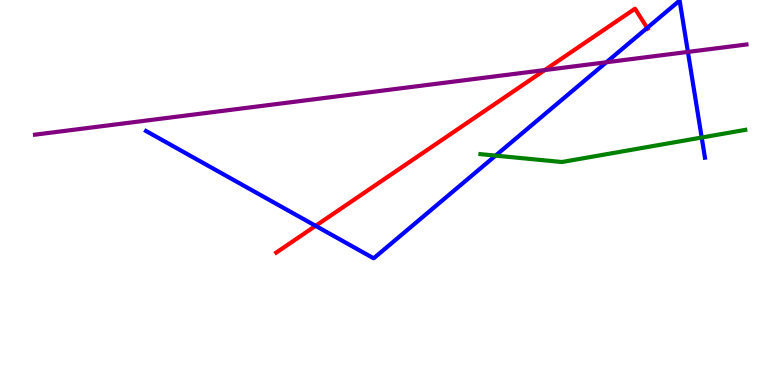[{'lines': ['blue', 'red'], 'intersections': [{'x': 4.07, 'y': 4.13}, {'x': 8.35, 'y': 9.28}]}, {'lines': ['green', 'red'], 'intersections': []}, {'lines': ['purple', 'red'], 'intersections': [{'x': 7.03, 'y': 8.18}]}, {'lines': ['blue', 'green'], 'intersections': [{'x': 6.39, 'y': 5.96}, {'x': 9.05, 'y': 6.43}]}, {'lines': ['blue', 'purple'], 'intersections': [{'x': 7.82, 'y': 8.38}, {'x': 8.88, 'y': 8.65}]}, {'lines': ['green', 'purple'], 'intersections': []}]